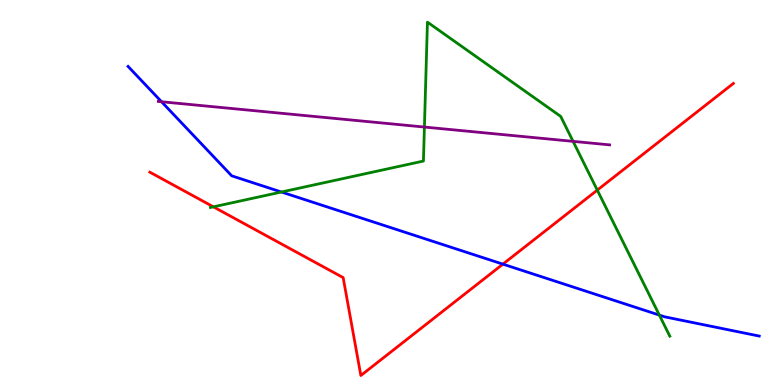[{'lines': ['blue', 'red'], 'intersections': [{'x': 6.49, 'y': 3.14}]}, {'lines': ['green', 'red'], 'intersections': [{'x': 2.75, 'y': 4.63}, {'x': 7.71, 'y': 5.06}]}, {'lines': ['purple', 'red'], 'intersections': []}, {'lines': ['blue', 'green'], 'intersections': [{'x': 3.63, 'y': 5.01}, {'x': 8.51, 'y': 1.82}]}, {'lines': ['blue', 'purple'], 'intersections': [{'x': 2.08, 'y': 7.36}]}, {'lines': ['green', 'purple'], 'intersections': [{'x': 5.48, 'y': 6.7}, {'x': 7.39, 'y': 6.33}]}]